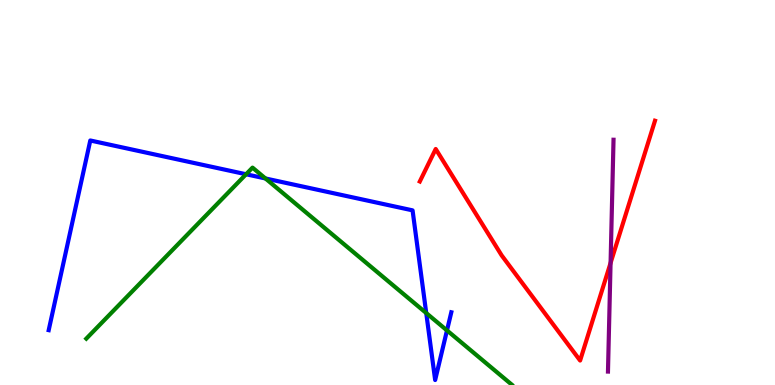[{'lines': ['blue', 'red'], 'intersections': []}, {'lines': ['green', 'red'], 'intersections': []}, {'lines': ['purple', 'red'], 'intersections': [{'x': 7.88, 'y': 3.17}]}, {'lines': ['blue', 'green'], 'intersections': [{'x': 3.18, 'y': 5.47}, {'x': 3.43, 'y': 5.36}, {'x': 5.5, 'y': 1.87}, {'x': 5.77, 'y': 1.42}]}, {'lines': ['blue', 'purple'], 'intersections': []}, {'lines': ['green', 'purple'], 'intersections': []}]